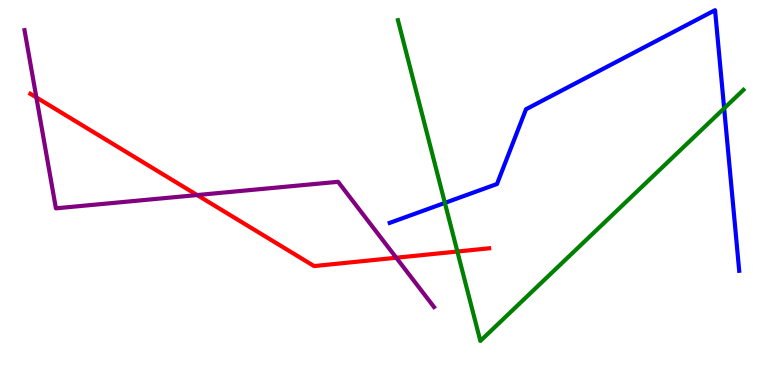[{'lines': ['blue', 'red'], 'intersections': []}, {'lines': ['green', 'red'], 'intersections': [{'x': 5.9, 'y': 3.47}]}, {'lines': ['purple', 'red'], 'intersections': [{'x': 0.469, 'y': 7.47}, {'x': 2.54, 'y': 4.93}, {'x': 5.11, 'y': 3.31}]}, {'lines': ['blue', 'green'], 'intersections': [{'x': 5.74, 'y': 4.73}, {'x': 9.34, 'y': 7.19}]}, {'lines': ['blue', 'purple'], 'intersections': []}, {'lines': ['green', 'purple'], 'intersections': []}]